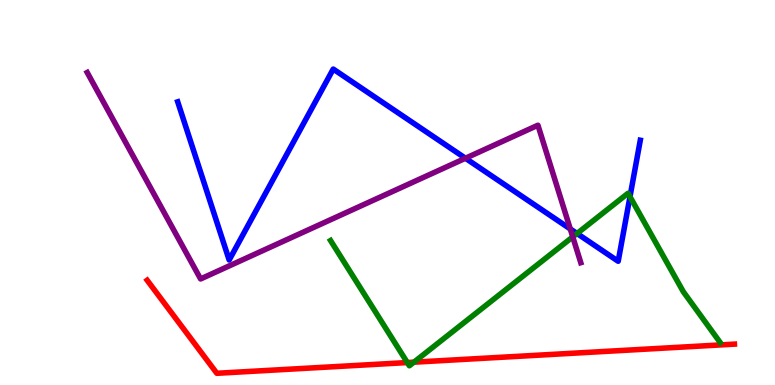[{'lines': ['blue', 'red'], 'intersections': []}, {'lines': ['green', 'red'], 'intersections': [{'x': 5.26, 'y': 0.583}, {'x': 5.34, 'y': 0.592}]}, {'lines': ['purple', 'red'], 'intersections': []}, {'lines': ['blue', 'green'], 'intersections': [{'x': 7.45, 'y': 3.94}, {'x': 8.13, 'y': 4.89}]}, {'lines': ['blue', 'purple'], 'intersections': [{'x': 6.01, 'y': 5.89}, {'x': 7.36, 'y': 4.05}]}, {'lines': ['green', 'purple'], 'intersections': [{'x': 7.39, 'y': 3.85}]}]